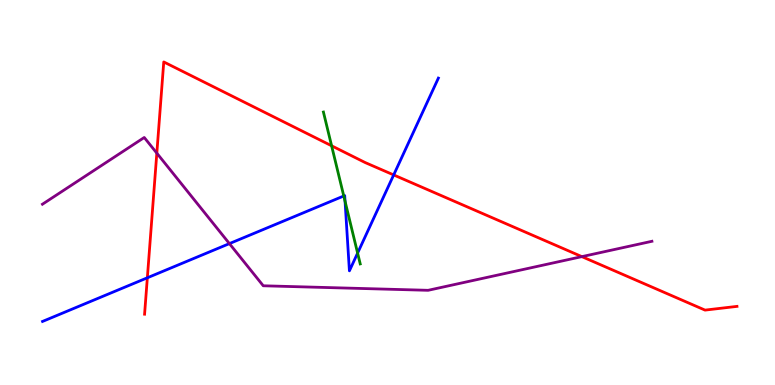[{'lines': ['blue', 'red'], 'intersections': [{'x': 1.9, 'y': 2.78}, {'x': 5.08, 'y': 5.46}]}, {'lines': ['green', 'red'], 'intersections': [{'x': 4.28, 'y': 6.21}]}, {'lines': ['purple', 'red'], 'intersections': [{'x': 2.02, 'y': 6.02}, {'x': 7.51, 'y': 3.33}]}, {'lines': ['blue', 'green'], 'intersections': [{'x': 4.44, 'y': 4.91}, {'x': 4.45, 'y': 4.77}, {'x': 4.61, 'y': 3.43}]}, {'lines': ['blue', 'purple'], 'intersections': [{'x': 2.96, 'y': 3.67}]}, {'lines': ['green', 'purple'], 'intersections': []}]